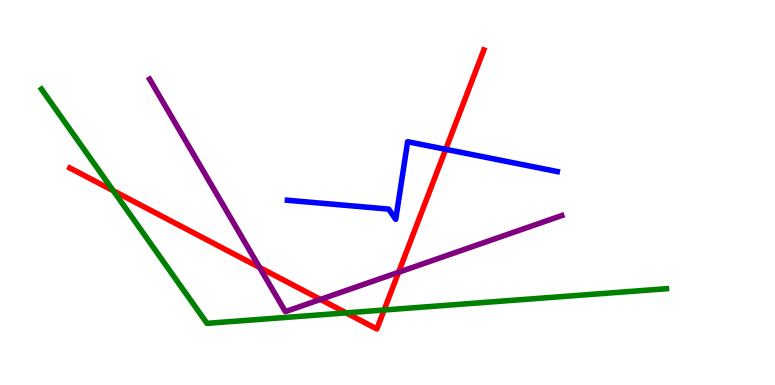[{'lines': ['blue', 'red'], 'intersections': [{'x': 5.75, 'y': 6.12}]}, {'lines': ['green', 'red'], 'intersections': [{'x': 1.46, 'y': 5.05}, {'x': 4.47, 'y': 1.87}, {'x': 4.96, 'y': 1.95}]}, {'lines': ['purple', 'red'], 'intersections': [{'x': 3.35, 'y': 3.05}, {'x': 4.14, 'y': 2.22}, {'x': 5.14, 'y': 2.93}]}, {'lines': ['blue', 'green'], 'intersections': []}, {'lines': ['blue', 'purple'], 'intersections': []}, {'lines': ['green', 'purple'], 'intersections': []}]